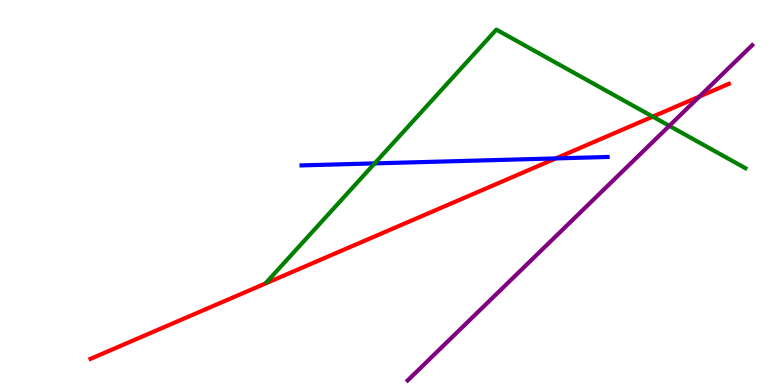[{'lines': ['blue', 'red'], 'intersections': [{'x': 7.17, 'y': 5.89}]}, {'lines': ['green', 'red'], 'intersections': [{'x': 8.42, 'y': 6.97}]}, {'lines': ['purple', 'red'], 'intersections': [{'x': 9.02, 'y': 7.49}]}, {'lines': ['blue', 'green'], 'intersections': [{'x': 4.83, 'y': 5.76}]}, {'lines': ['blue', 'purple'], 'intersections': []}, {'lines': ['green', 'purple'], 'intersections': [{'x': 8.64, 'y': 6.73}]}]